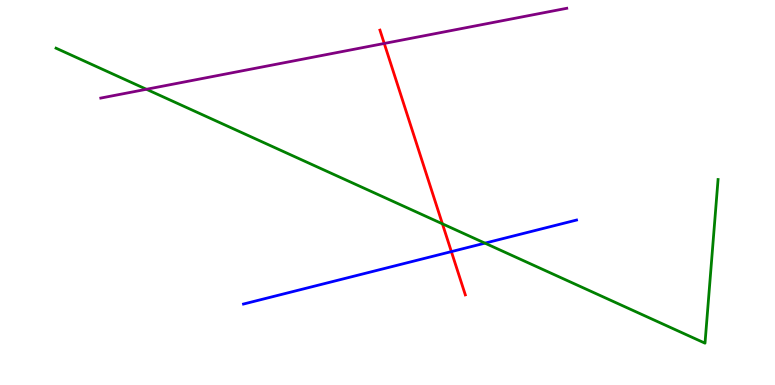[{'lines': ['blue', 'red'], 'intersections': [{'x': 5.82, 'y': 3.46}]}, {'lines': ['green', 'red'], 'intersections': [{'x': 5.71, 'y': 4.19}]}, {'lines': ['purple', 'red'], 'intersections': [{'x': 4.96, 'y': 8.87}]}, {'lines': ['blue', 'green'], 'intersections': [{'x': 6.26, 'y': 3.68}]}, {'lines': ['blue', 'purple'], 'intersections': []}, {'lines': ['green', 'purple'], 'intersections': [{'x': 1.89, 'y': 7.68}]}]